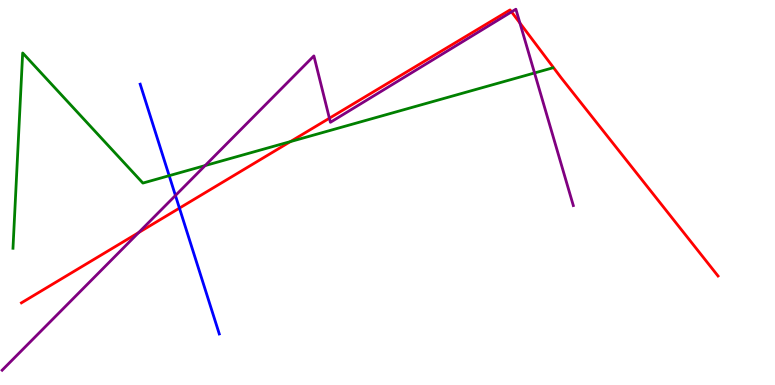[{'lines': ['blue', 'red'], 'intersections': [{'x': 2.32, 'y': 4.59}]}, {'lines': ['green', 'red'], 'intersections': [{'x': 3.75, 'y': 6.32}]}, {'lines': ['purple', 'red'], 'intersections': [{'x': 1.79, 'y': 3.96}, {'x': 4.25, 'y': 6.93}, {'x': 6.6, 'y': 9.69}, {'x': 6.71, 'y': 9.4}]}, {'lines': ['blue', 'green'], 'intersections': [{'x': 2.18, 'y': 5.44}]}, {'lines': ['blue', 'purple'], 'intersections': [{'x': 2.26, 'y': 4.92}]}, {'lines': ['green', 'purple'], 'intersections': [{'x': 2.65, 'y': 5.7}, {'x': 6.9, 'y': 8.1}]}]